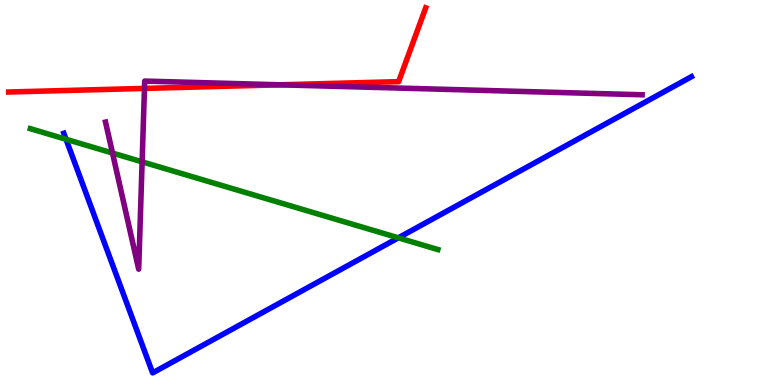[{'lines': ['blue', 'red'], 'intersections': []}, {'lines': ['green', 'red'], 'intersections': []}, {'lines': ['purple', 'red'], 'intersections': [{'x': 1.86, 'y': 7.7}, {'x': 3.61, 'y': 7.8}]}, {'lines': ['blue', 'green'], 'intersections': [{'x': 0.852, 'y': 6.38}, {'x': 5.14, 'y': 3.82}]}, {'lines': ['blue', 'purple'], 'intersections': []}, {'lines': ['green', 'purple'], 'intersections': [{'x': 1.45, 'y': 6.02}, {'x': 1.83, 'y': 5.8}]}]